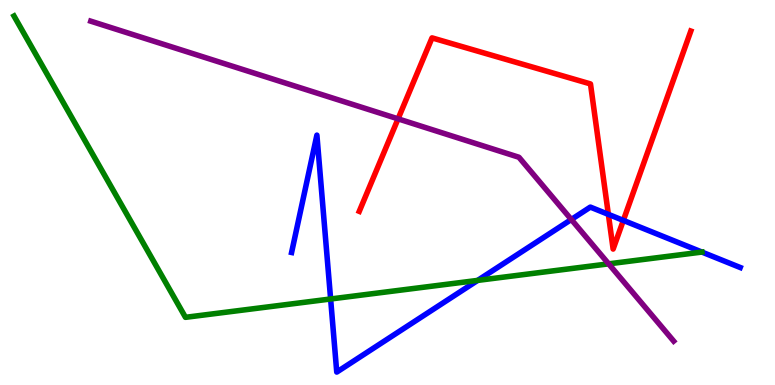[{'lines': ['blue', 'red'], 'intersections': [{'x': 7.85, 'y': 4.43}, {'x': 8.04, 'y': 4.28}]}, {'lines': ['green', 'red'], 'intersections': []}, {'lines': ['purple', 'red'], 'intersections': [{'x': 5.14, 'y': 6.91}]}, {'lines': ['blue', 'green'], 'intersections': [{'x': 4.27, 'y': 2.23}, {'x': 6.16, 'y': 2.72}, {'x': 9.06, 'y': 3.45}]}, {'lines': ['blue', 'purple'], 'intersections': [{'x': 7.37, 'y': 4.3}]}, {'lines': ['green', 'purple'], 'intersections': [{'x': 7.85, 'y': 3.15}]}]